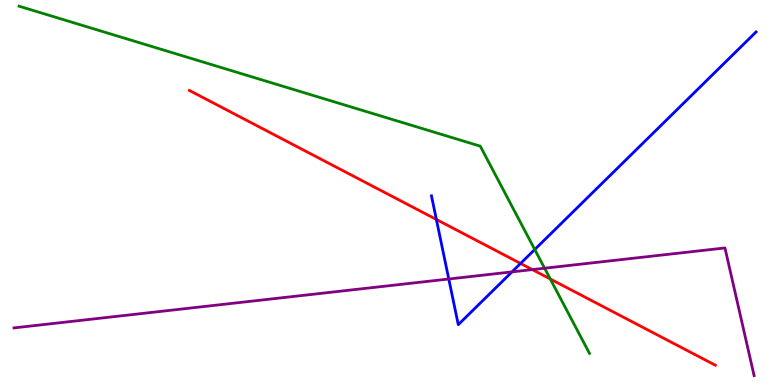[{'lines': ['blue', 'red'], 'intersections': [{'x': 5.63, 'y': 4.3}, {'x': 6.72, 'y': 3.16}]}, {'lines': ['green', 'red'], 'intersections': [{'x': 7.1, 'y': 2.75}]}, {'lines': ['purple', 'red'], 'intersections': [{'x': 6.87, 'y': 3.0}]}, {'lines': ['blue', 'green'], 'intersections': [{'x': 6.9, 'y': 3.52}]}, {'lines': ['blue', 'purple'], 'intersections': [{'x': 5.79, 'y': 2.75}, {'x': 6.61, 'y': 2.94}]}, {'lines': ['green', 'purple'], 'intersections': [{'x': 7.03, 'y': 3.03}]}]